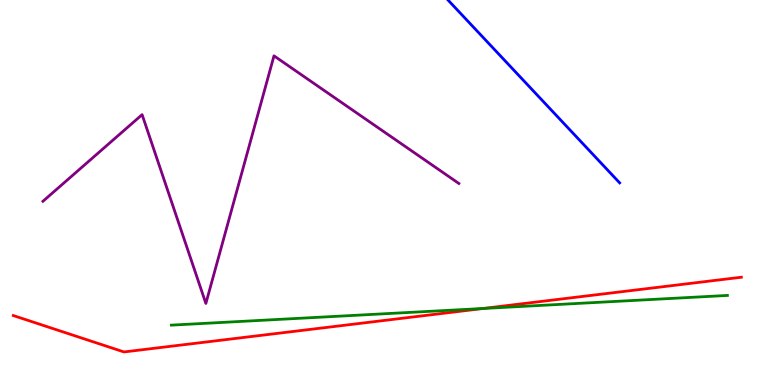[{'lines': ['blue', 'red'], 'intersections': []}, {'lines': ['green', 'red'], 'intersections': [{'x': 6.23, 'y': 1.99}]}, {'lines': ['purple', 'red'], 'intersections': []}, {'lines': ['blue', 'green'], 'intersections': []}, {'lines': ['blue', 'purple'], 'intersections': []}, {'lines': ['green', 'purple'], 'intersections': []}]